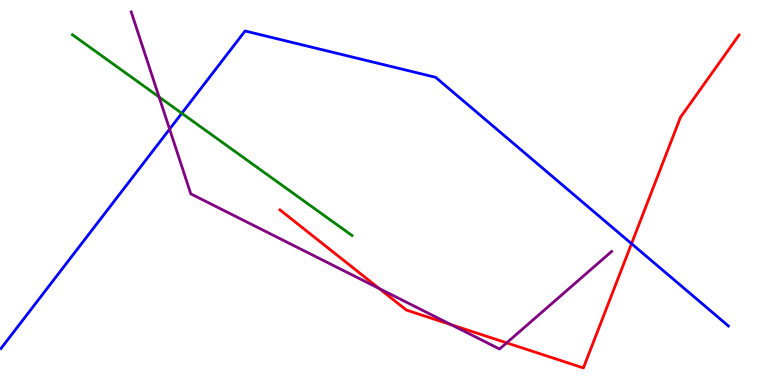[{'lines': ['blue', 'red'], 'intersections': [{'x': 8.15, 'y': 3.67}]}, {'lines': ['green', 'red'], 'intersections': []}, {'lines': ['purple', 'red'], 'intersections': [{'x': 4.89, 'y': 2.51}, {'x': 5.82, 'y': 1.57}, {'x': 6.54, 'y': 1.09}]}, {'lines': ['blue', 'green'], 'intersections': [{'x': 2.35, 'y': 7.06}]}, {'lines': ['blue', 'purple'], 'intersections': [{'x': 2.19, 'y': 6.65}]}, {'lines': ['green', 'purple'], 'intersections': [{'x': 2.05, 'y': 7.48}]}]